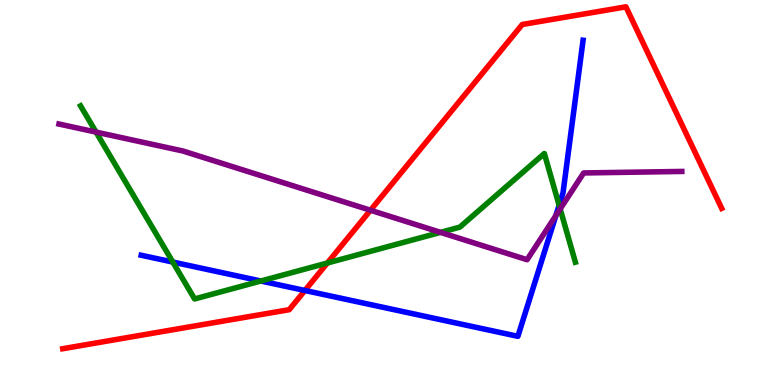[{'lines': ['blue', 'red'], 'intersections': [{'x': 3.93, 'y': 2.45}]}, {'lines': ['green', 'red'], 'intersections': [{'x': 4.22, 'y': 3.17}]}, {'lines': ['purple', 'red'], 'intersections': [{'x': 4.78, 'y': 4.54}]}, {'lines': ['blue', 'green'], 'intersections': [{'x': 2.23, 'y': 3.19}, {'x': 3.37, 'y': 2.7}, {'x': 7.21, 'y': 4.67}]}, {'lines': ['blue', 'purple'], 'intersections': [{'x': 7.17, 'y': 4.4}]}, {'lines': ['green', 'purple'], 'intersections': [{'x': 1.24, 'y': 6.57}, {'x': 5.68, 'y': 3.96}, {'x': 7.23, 'y': 4.57}]}]